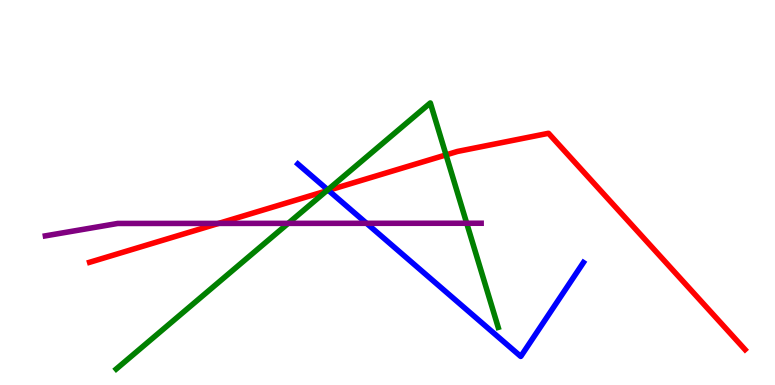[{'lines': ['blue', 'red'], 'intersections': [{'x': 4.24, 'y': 5.06}]}, {'lines': ['green', 'red'], 'intersections': [{'x': 4.21, 'y': 5.04}, {'x': 5.76, 'y': 5.98}]}, {'lines': ['purple', 'red'], 'intersections': [{'x': 2.82, 'y': 4.2}]}, {'lines': ['blue', 'green'], 'intersections': [{'x': 4.23, 'y': 5.07}]}, {'lines': ['blue', 'purple'], 'intersections': [{'x': 4.73, 'y': 4.2}]}, {'lines': ['green', 'purple'], 'intersections': [{'x': 3.72, 'y': 4.2}, {'x': 6.02, 'y': 4.2}]}]